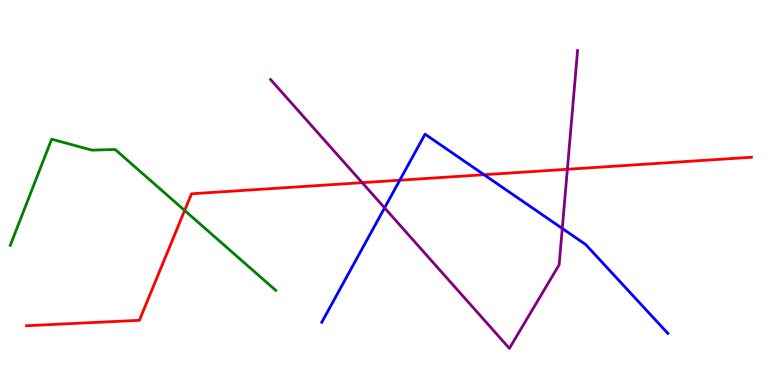[{'lines': ['blue', 'red'], 'intersections': [{'x': 5.16, 'y': 5.32}, {'x': 6.25, 'y': 5.46}]}, {'lines': ['green', 'red'], 'intersections': [{'x': 2.38, 'y': 4.53}]}, {'lines': ['purple', 'red'], 'intersections': [{'x': 4.67, 'y': 5.26}, {'x': 7.32, 'y': 5.6}]}, {'lines': ['blue', 'green'], 'intersections': []}, {'lines': ['blue', 'purple'], 'intersections': [{'x': 4.96, 'y': 4.6}, {'x': 7.26, 'y': 4.07}]}, {'lines': ['green', 'purple'], 'intersections': []}]